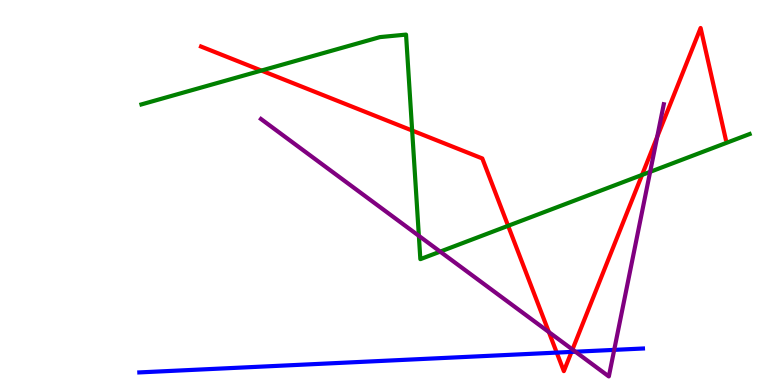[{'lines': ['blue', 'red'], 'intersections': [{'x': 7.18, 'y': 0.841}, {'x': 7.37, 'y': 0.86}]}, {'lines': ['green', 'red'], 'intersections': [{'x': 3.37, 'y': 8.17}, {'x': 5.32, 'y': 6.61}, {'x': 6.56, 'y': 4.13}, {'x': 8.28, 'y': 5.46}]}, {'lines': ['purple', 'red'], 'intersections': [{'x': 7.08, 'y': 1.38}, {'x': 7.39, 'y': 0.922}, {'x': 8.48, 'y': 6.44}]}, {'lines': ['blue', 'green'], 'intersections': []}, {'lines': ['blue', 'purple'], 'intersections': [{'x': 7.42, 'y': 0.865}, {'x': 7.93, 'y': 0.912}]}, {'lines': ['green', 'purple'], 'intersections': [{'x': 5.4, 'y': 3.87}, {'x': 5.68, 'y': 3.46}, {'x': 8.39, 'y': 5.54}]}]